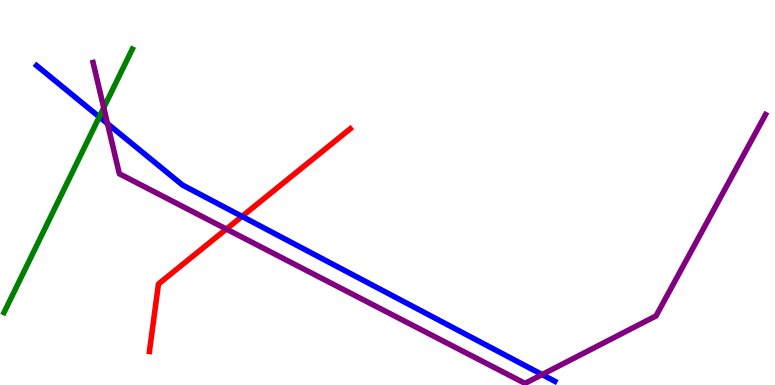[{'lines': ['blue', 'red'], 'intersections': [{'x': 3.12, 'y': 4.38}]}, {'lines': ['green', 'red'], 'intersections': []}, {'lines': ['purple', 'red'], 'intersections': [{'x': 2.92, 'y': 4.05}]}, {'lines': ['blue', 'green'], 'intersections': [{'x': 1.28, 'y': 6.96}]}, {'lines': ['blue', 'purple'], 'intersections': [{'x': 1.39, 'y': 6.79}, {'x': 7.0, 'y': 0.271}]}, {'lines': ['green', 'purple'], 'intersections': [{'x': 1.34, 'y': 7.2}]}]